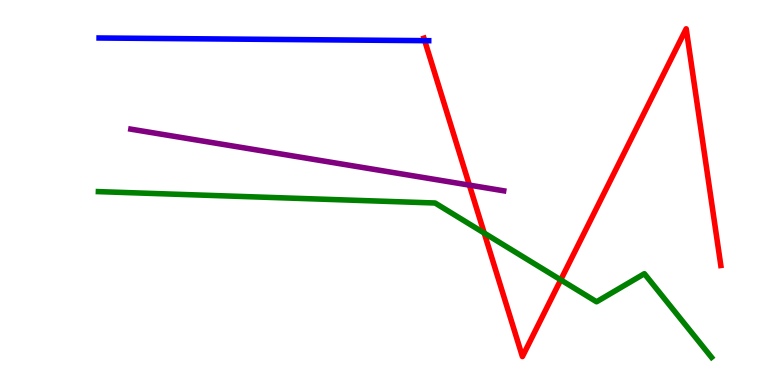[{'lines': ['blue', 'red'], 'intersections': [{'x': 5.48, 'y': 8.94}]}, {'lines': ['green', 'red'], 'intersections': [{'x': 6.25, 'y': 3.95}, {'x': 7.24, 'y': 2.73}]}, {'lines': ['purple', 'red'], 'intersections': [{'x': 6.06, 'y': 5.19}]}, {'lines': ['blue', 'green'], 'intersections': []}, {'lines': ['blue', 'purple'], 'intersections': []}, {'lines': ['green', 'purple'], 'intersections': []}]